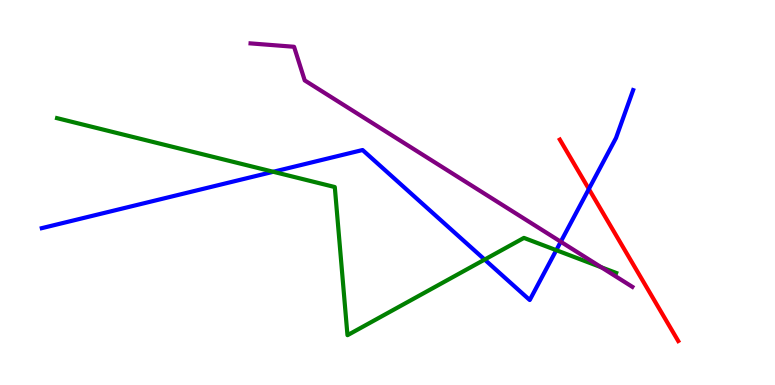[{'lines': ['blue', 'red'], 'intersections': [{'x': 7.6, 'y': 5.09}]}, {'lines': ['green', 'red'], 'intersections': []}, {'lines': ['purple', 'red'], 'intersections': []}, {'lines': ['blue', 'green'], 'intersections': [{'x': 3.53, 'y': 5.54}, {'x': 6.25, 'y': 3.26}, {'x': 7.18, 'y': 3.5}]}, {'lines': ['blue', 'purple'], 'intersections': [{'x': 7.24, 'y': 3.72}]}, {'lines': ['green', 'purple'], 'intersections': [{'x': 7.76, 'y': 3.06}]}]